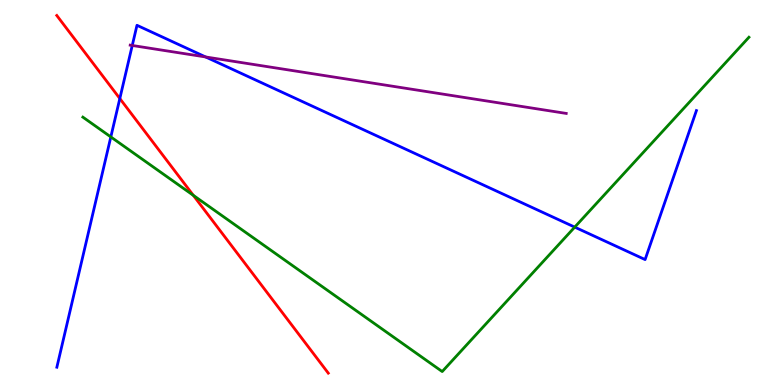[{'lines': ['blue', 'red'], 'intersections': [{'x': 1.55, 'y': 7.44}]}, {'lines': ['green', 'red'], 'intersections': [{'x': 2.49, 'y': 4.93}]}, {'lines': ['purple', 'red'], 'intersections': []}, {'lines': ['blue', 'green'], 'intersections': [{'x': 1.43, 'y': 6.44}, {'x': 7.42, 'y': 4.1}]}, {'lines': ['blue', 'purple'], 'intersections': [{'x': 1.71, 'y': 8.82}, {'x': 2.65, 'y': 8.52}]}, {'lines': ['green', 'purple'], 'intersections': []}]